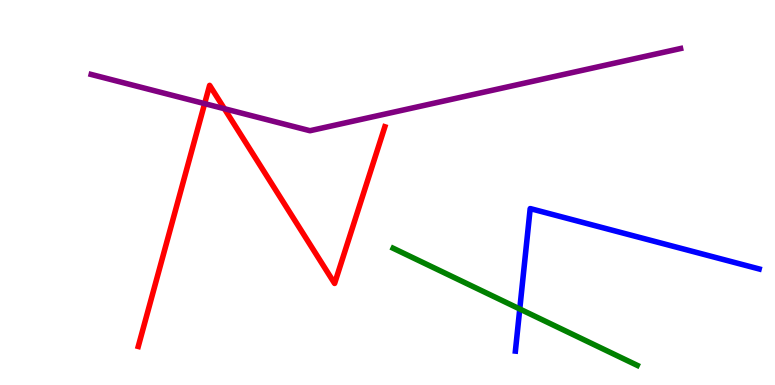[{'lines': ['blue', 'red'], 'intersections': []}, {'lines': ['green', 'red'], 'intersections': []}, {'lines': ['purple', 'red'], 'intersections': [{'x': 2.64, 'y': 7.31}, {'x': 2.9, 'y': 7.18}]}, {'lines': ['blue', 'green'], 'intersections': [{'x': 6.71, 'y': 1.97}]}, {'lines': ['blue', 'purple'], 'intersections': []}, {'lines': ['green', 'purple'], 'intersections': []}]